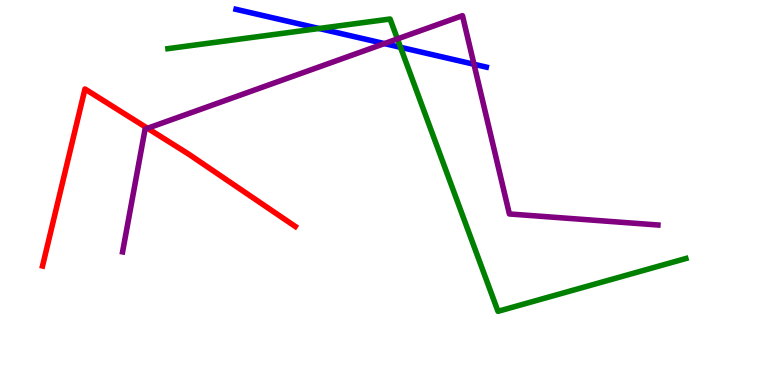[{'lines': ['blue', 'red'], 'intersections': []}, {'lines': ['green', 'red'], 'intersections': []}, {'lines': ['purple', 'red'], 'intersections': [{'x': 1.9, 'y': 6.67}]}, {'lines': ['blue', 'green'], 'intersections': [{'x': 4.12, 'y': 9.26}, {'x': 5.17, 'y': 8.77}]}, {'lines': ['blue', 'purple'], 'intersections': [{'x': 4.96, 'y': 8.87}, {'x': 6.12, 'y': 8.33}]}, {'lines': ['green', 'purple'], 'intersections': [{'x': 5.13, 'y': 8.99}]}]